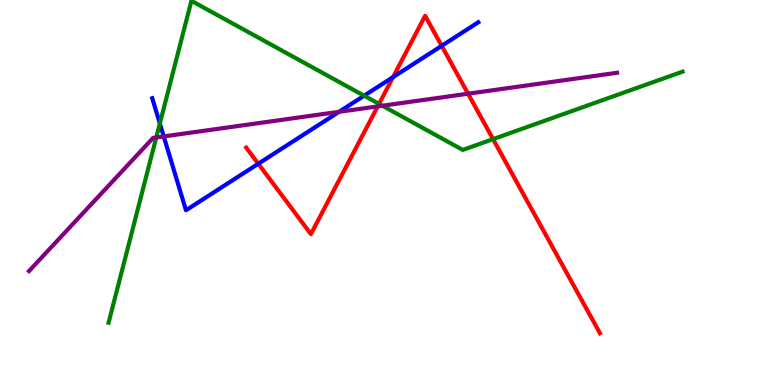[{'lines': ['blue', 'red'], 'intersections': [{'x': 3.33, 'y': 5.75}, {'x': 5.07, 'y': 8.0}, {'x': 5.7, 'y': 8.81}]}, {'lines': ['green', 'red'], 'intersections': [{'x': 4.89, 'y': 7.3}, {'x': 6.36, 'y': 6.39}]}, {'lines': ['purple', 'red'], 'intersections': [{'x': 4.87, 'y': 7.24}, {'x': 6.04, 'y': 7.57}]}, {'lines': ['blue', 'green'], 'intersections': [{'x': 2.06, 'y': 6.79}, {'x': 4.7, 'y': 7.51}]}, {'lines': ['blue', 'purple'], 'intersections': [{'x': 2.11, 'y': 6.46}, {'x': 4.38, 'y': 7.1}]}, {'lines': ['green', 'purple'], 'intersections': [{'x': 2.02, 'y': 6.43}, {'x': 4.93, 'y': 7.25}]}]